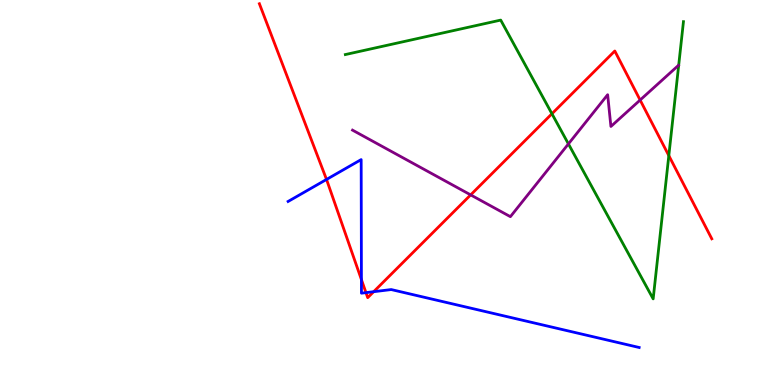[{'lines': ['blue', 'red'], 'intersections': [{'x': 4.21, 'y': 5.34}, {'x': 4.66, 'y': 2.74}, {'x': 4.72, 'y': 2.4}, {'x': 4.82, 'y': 2.42}]}, {'lines': ['green', 'red'], 'intersections': [{'x': 7.12, 'y': 7.05}, {'x': 8.63, 'y': 5.96}]}, {'lines': ['purple', 'red'], 'intersections': [{'x': 6.07, 'y': 4.94}, {'x': 8.26, 'y': 7.4}]}, {'lines': ['blue', 'green'], 'intersections': []}, {'lines': ['blue', 'purple'], 'intersections': []}, {'lines': ['green', 'purple'], 'intersections': [{'x': 7.33, 'y': 6.26}]}]